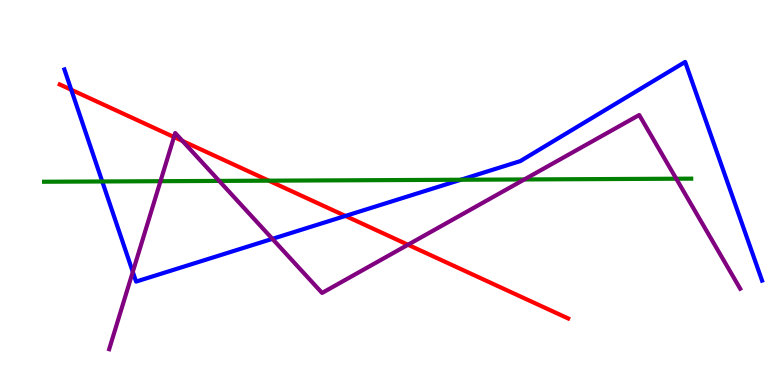[{'lines': ['blue', 'red'], 'intersections': [{'x': 0.919, 'y': 7.67}, {'x': 4.46, 'y': 4.39}]}, {'lines': ['green', 'red'], 'intersections': [{'x': 3.47, 'y': 5.31}]}, {'lines': ['purple', 'red'], 'intersections': [{'x': 2.24, 'y': 6.44}, {'x': 2.35, 'y': 6.34}, {'x': 5.26, 'y': 3.64}]}, {'lines': ['blue', 'green'], 'intersections': [{'x': 1.32, 'y': 5.29}, {'x': 5.95, 'y': 5.33}]}, {'lines': ['blue', 'purple'], 'intersections': [{'x': 1.71, 'y': 2.94}, {'x': 3.51, 'y': 3.8}]}, {'lines': ['green', 'purple'], 'intersections': [{'x': 2.07, 'y': 5.29}, {'x': 2.83, 'y': 5.3}, {'x': 6.77, 'y': 5.34}, {'x': 8.73, 'y': 5.36}]}]